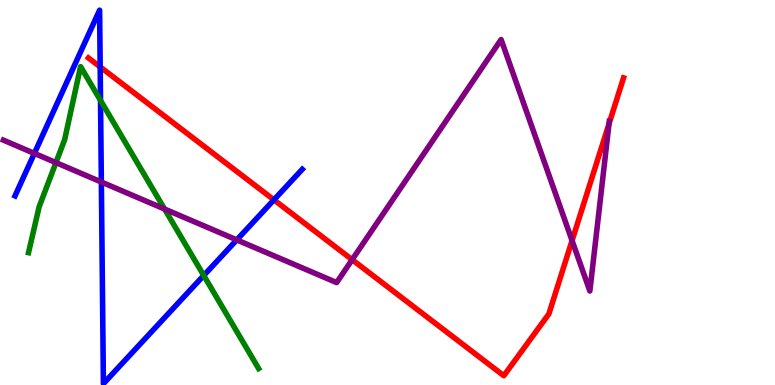[{'lines': ['blue', 'red'], 'intersections': [{'x': 1.29, 'y': 8.26}, {'x': 3.53, 'y': 4.81}]}, {'lines': ['green', 'red'], 'intersections': []}, {'lines': ['purple', 'red'], 'intersections': [{'x': 4.54, 'y': 3.26}, {'x': 7.38, 'y': 3.75}, {'x': 7.86, 'y': 6.78}]}, {'lines': ['blue', 'green'], 'intersections': [{'x': 1.3, 'y': 7.39}, {'x': 2.63, 'y': 2.84}]}, {'lines': ['blue', 'purple'], 'intersections': [{'x': 0.443, 'y': 6.02}, {'x': 1.31, 'y': 5.27}, {'x': 3.06, 'y': 3.77}]}, {'lines': ['green', 'purple'], 'intersections': [{'x': 0.722, 'y': 5.78}, {'x': 2.12, 'y': 4.57}]}]